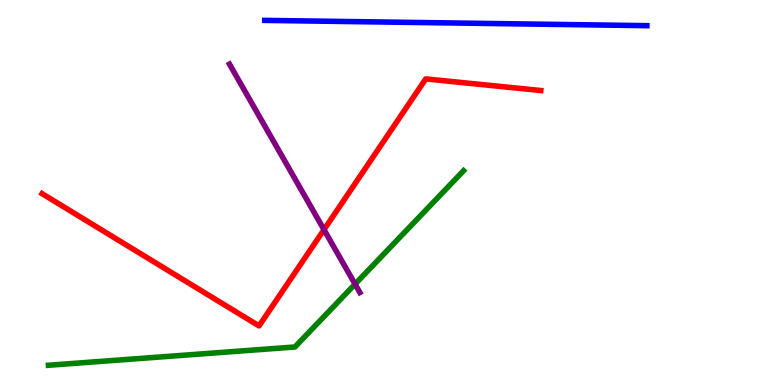[{'lines': ['blue', 'red'], 'intersections': []}, {'lines': ['green', 'red'], 'intersections': []}, {'lines': ['purple', 'red'], 'intersections': [{'x': 4.18, 'y': 4.03}]}, {'lines': ['blue', 'green'], 'intersections': []}, {'lines': ['blue', 'purple'], 'intersections': []}, {'lines': ['green', 'purple'], 'intersections': [{'x': 4.58, 'y': 2.62}]}]